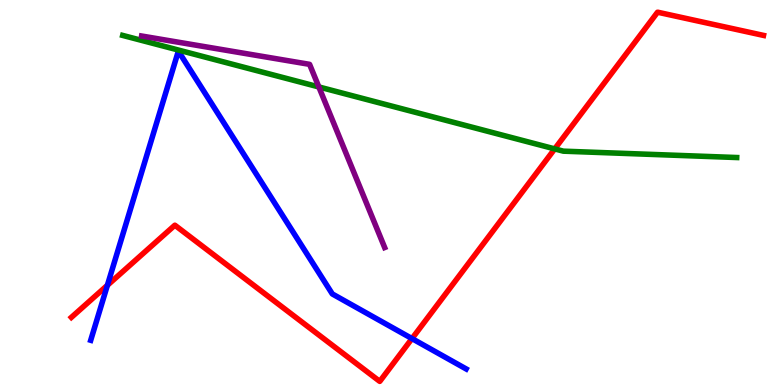[{'lines': ['blue', 'red'], 'intersections': [{'x': 1.39, 'y': 2.59}, {'x': 5.32, 'y': 1.21}]}, {'lines': ['green', 'red'], 'intersections': [{'x': 7.16, 'y': 6.13}]}, {'lines': ['purple', 'red'], 'intersections': []}, {'lines': ['blue', 'green'], 'intersections': []}, {'lines': ['blue', 'purple'], 'intersections': []}, {'lines': ['green', 'purple'], 'intersections': [{'x': 4.11, 'y': 7.74}]}]